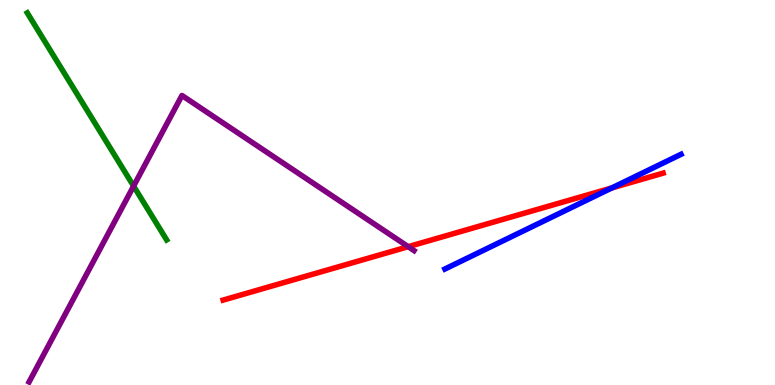[{'lines': ['blue', 'red'], 'intersections': [{'x': 7.89, 'y': 5.12}]}, {'lines': ['green', 'red'], 'intersections': []}, {'lines': ['purple', 'red'], 'intersections': [{'x': 5.27, 'y': 3.59}]}, {'lines': ['blue', 'green'], 'intersections': []}, {'lines': ['blue', 'purple'], 'intersections': []}, {'lines': ['green', 'purple'], 'intersections': [{'x': 1.72, 'y': 5.17}]}]